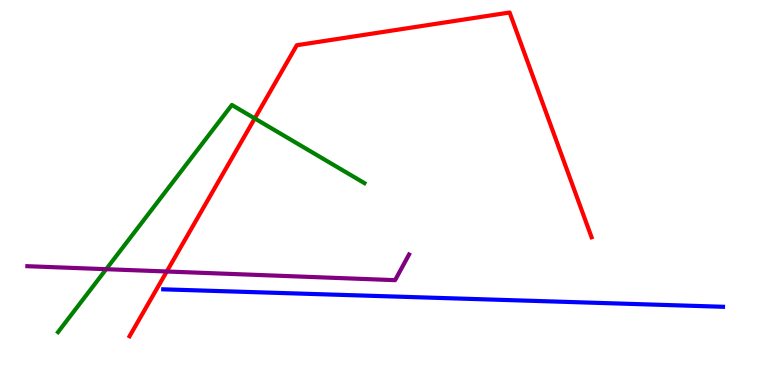[{'lines': ['blue', 'red'], 'intersections': []}, {'lines': ['green', 'red'], 'intersections': [{'x': 3.29, 'y': 6.92}]}, {'lines': ['purple', 'red'], 'intersections': [{'x': 2.15, 'y': 2.95}]}, {'lines': ['blue', 'green'], 'intersections': []}, {'lines': ['blue', 'purple'], 'intersections': []}, {'lines': ['green', 'purple'], 'intersections': [{'x': 1.37, 'y': 3.01}]}]